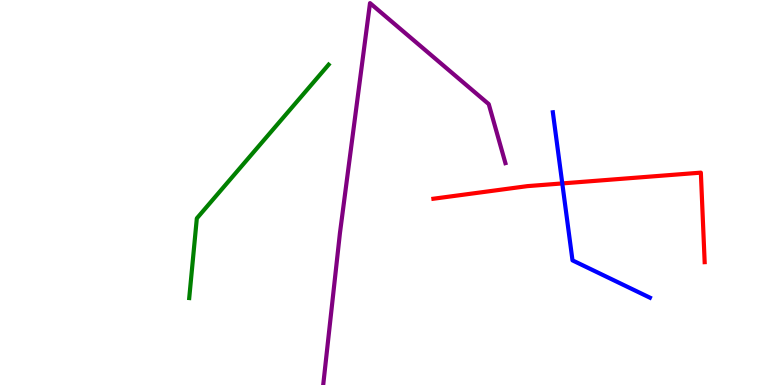[{'lines': ['blue', 'red'], 'intersections': [{'x': 7.26, 'y': 5.24}]}, {'lines': ['green', 'red'], 'intersections': []}, {'lines': ['purple', 'red'], 'intersections': []}, {'lines': ['blue', 'green'], 'intersections': []}, {'lines': ['blue', 'purple'], 'intersections': []}, {'lines': ['green', 'purple'], 'intersections': []}]